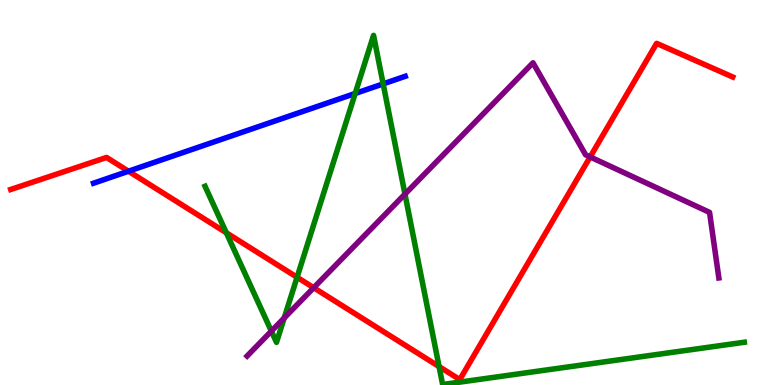[{'lines': ['blue', 'red'], 'intersections': [{'x': 1.66, 'y': 5.55}]}, {'lines': ['green', 'red'], 'intersections': [{'x': 2.92, 'y': 3.95}, {'x': 3.83, 'y': 2.8}, {'x': 5.67, 'y': 0.479}]}, {'lines': ['purple', 'red'], 'intersections': [{'x': 4.05, 'y': 2.53}, {'x': 7.61, 'y': 5.92}]}, {'lines': ['blue', 'green'], 'intersections': [{'x': 4.58, 'y': 7.57}, {'x': 4.94, 'y': 7.82}]}, {'lines': ['blue', 'purple'], 'intersections': []}, {'lines': ['green', 'purple'], 'intersections': [{'x': 3.5, 'y': 1.4}, {'x': 3.67, 'y': 1.74}, {'x': 5.23, 'y': 4.96}]}]